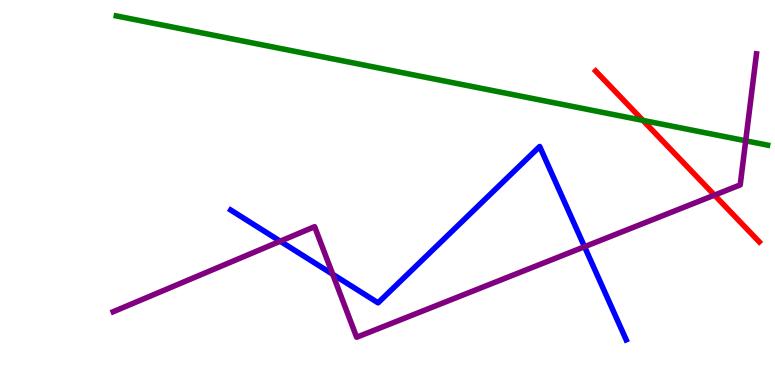[{'lines': ['blue', 'red'], 'intersections': []}, {'lines': ['green', 'red'], 'intersections': [{'x': 8.3, 'y': 6.87}]}, {'lines': ['purple', 'red'], 'intersections': [{'x': 9.22, 'y': 4.93}]}, {'lines': ['blue', 'green'], 'intersections': []}, {'lines': ['blue', 'purple'], 'intersections': [{'x': 3.62, 'y': 3.73}, {'x': 4.29, 'y': 2.88}, {'x': 7.54, 'y': 3.59}]}, {'lines': ['green', 'purple'], 'intersections': [{'x': 9.62, 'y': 6.34}]}]